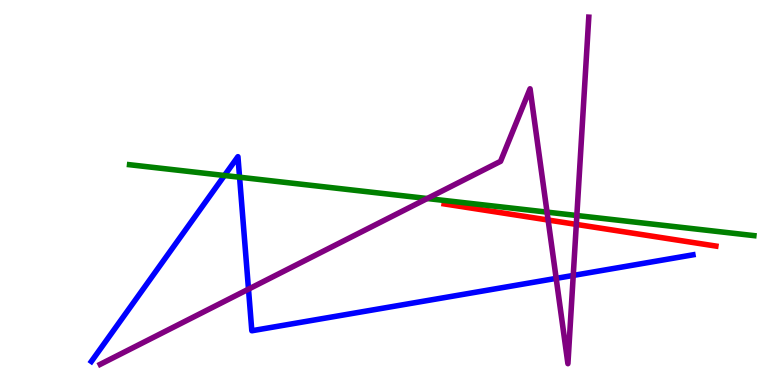[{'lines': ['blue', 'red'], 'intersections': []}, {'lines': ['green', 'red'], 'intersections': []}, {'lines': ['purple', 'red'], 'intersections': [{'x': 7.07, 'y': 4.28}, {'x': 7.44, 'y': 4.17}]}, {'lines': ['blue', 'green'], 'intersections': [{'x': 2.9, 'y': 5.44}, {'x': 3.09, 'y': 5.4}]}, {'lines': ['blue', 'purple'], 'intersections': [{'x': 3.21, 'y': 2.49}, {'x': 7.18, 'y': 2.77}, {'x': 7.4, 'y': 2.85}]}, {'lines': ['green', 'purple'], 'intersections': [{'x': 5.51, 'y': 4.84}, {'x': 7.06, 'y': 4.49}, {'x': 7.44, 'y': 4.4}]}]